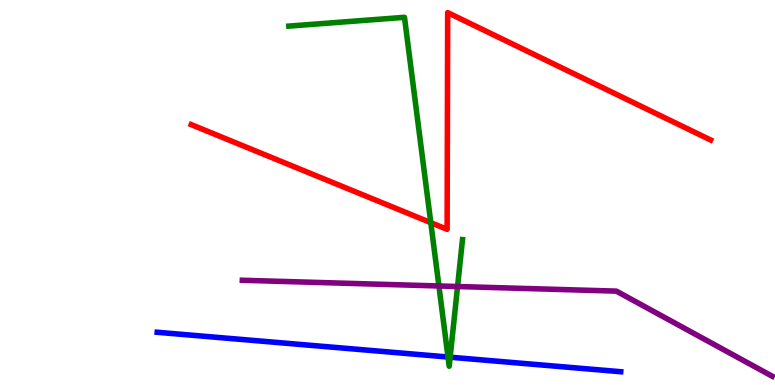[{'lines': ['blue', 'red'], 'intersections': []}, {'lines': ['green', 'red'], 'intersections': [{'x': 5.56, 'y': 4.22}]}, {'lines': ['purple', 'red'], 'intersections': []}, {'lines': ['blue', 'green'], 'intersections': [{'x': 5.78, 'y': 0.727}, {'x': 5.81, 'y': 0.722}]}, {'lines': ['blue', 'purple'], 'intersections': []}, {'lines': ['green', 'purple'], 'intersections': [{'x': 5.66, 'y': 2.57}, {'x': 5.9, 'y': 2.56}]}]